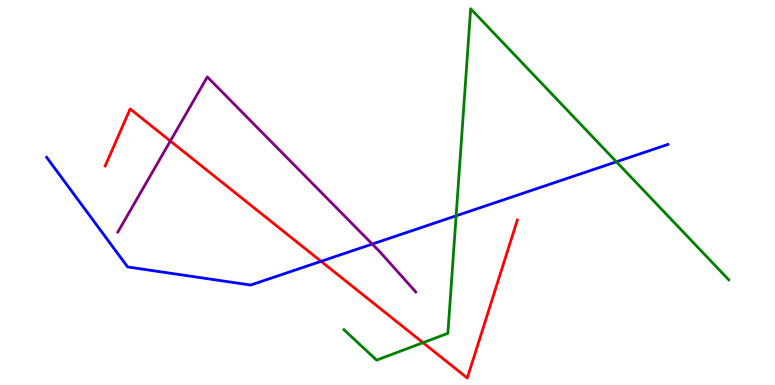[{'lines': ['blue', 'red'], 'intersections': [{'x': 4.14, 'y': 3.21}]}, {'lines': ['green', 'red'], 'intersections': [{'x': 5.46, 'y': 1.1}]}, {'lines': ['purple', 'red'], 'intersections': [{'x': 2.2, 'y': 6.34}]}, {'lines': ['blue', 'green'], 'intersections': [{'x': 5.89, 'y': 4.39}, {'x': 7.95, 'y': 5.8}]}, {'lines': ['blue', 'purple'], 'intersections': [{'x': 4.8, 'y': 3.66}]}, {'lines': ['green', 'purple'], 'intersections': []}]